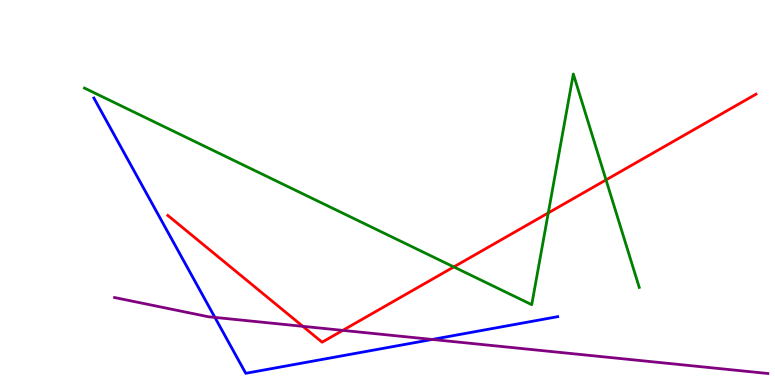[{'lines': ['blue', 'red'], 'intersections': []}, {'lines': ['green', 'red'], 'intersections': [{'x': 5.86, 'y': 3.07}, {'x': 7.07, 'y': 4.47}, {'x': 7.82, 'y': 5.33}]}, {'lines': ['purple', 'red'], 'intersections': [{'x': 3.91, 'y': 1.52}, {'x': 4.42, 'y': 1.42}]}, {'lines': ['blue', 'green'], 'intersections': []}, {'lines': ['blue', 'purple'], 'intersections': [{'x': 2.77, 'y': 1.76}, {'x': 5.58, 'y': 1.18}]}, {'lines': ['green', 'purple'], 'intersections': []}]